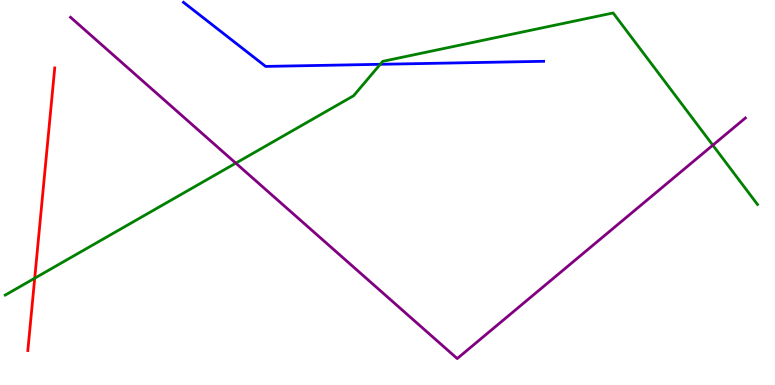[{'lines': ['blue', 'red'], 'intersections': []}, {'lines': ['green', 'red'], 'intersections': [{'x': 0.448, 'y': 2.77}]}, {'lines': ['purple', 'red'], 'intersections': []}, {'lines': ['blue', 'green'], 'intersections': [{'x': 4.91, 'y': 8.33}]}, {'lines': ['blue', 'purple'], 'intersections': []}, {'lines': ['green', 'purple'], 'intersections': [{'x': 3.04, 'y': 5.76}, {'x': 9.2, 'y': 6.23}]}]